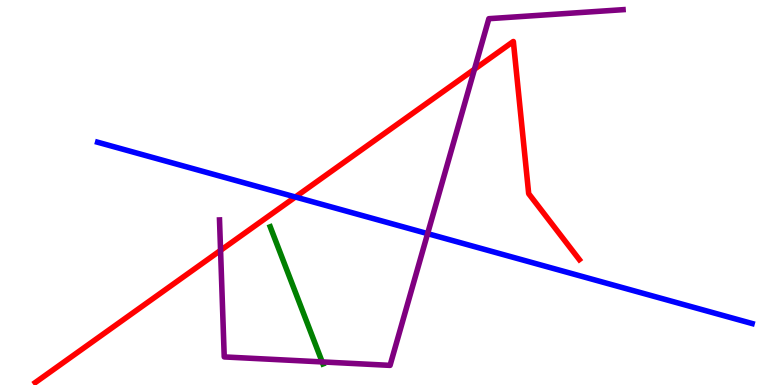[{'lines': ['blue', 'red'], 'intersections': [{'x': 3.81, 'y': 4.88}]}, {'lines': ['green', 'red'], 'intersections': []}, {'lines': ['purple', 'red'], 'intersections': [{'x': 2.85, 'y': 3.5}, {'x': 6.12, 'y': 8.2}]}, {'lines': ['blue', 'green'], 'intersections': []}, {'lines': ['blue', 'purple'], 'intersections': [{'x': 5.52, 'y': 3.93}]}, {'lines': ['green', 'purple'], 'intersections': [{'x': 4.16, 'y': 0.6}]}]